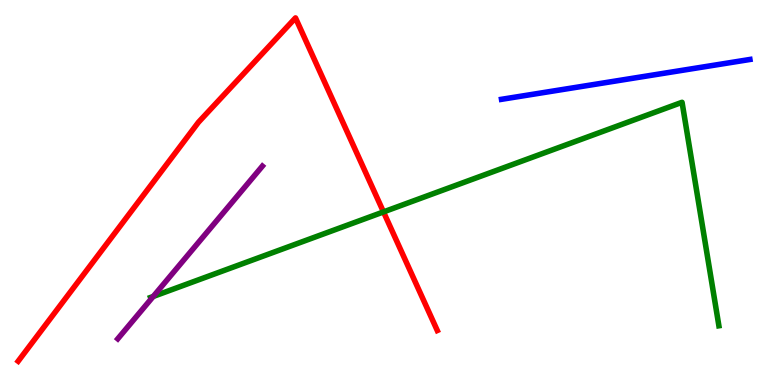[{'lines': ['blue', 'red'], 'intersections': []}, {'lines': ['green', 'red'], 'intersections': [{'x': 4.95, 'y': 4.5}]}, {'lines': ['purple', 'red'], 'intersections': []}, {'lines': ['blue', 'green'], 'intersections': []}, {'lines': ['blue', 'purple'], 'intersections': []}, {'lines': ['green', 'purple'], 'intersections': [{'x': 1.98, 'y': 2.3}]}]